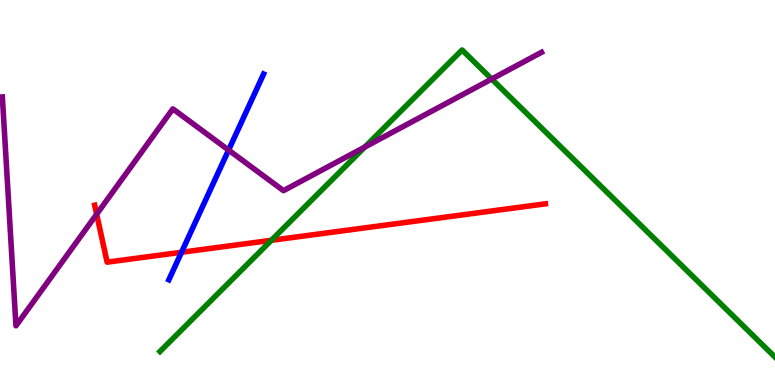[{'lines': ['blue', 'red'], 'intersections': [{'x': 2.34, 'y': 3.45}]}, {'lines': ['green', 'red'], 'intersections': [{'x': 3.5, 'y': 3.76}]}, {'lines': ['purple', 'red'], 'intersections': [{'x': 1.25, 'y': 4.44}]}, {'lines': ['blue', 'green'], 'intersections': []}, {'lines': ['blue', 'purple'], 'intersections': [{'x': 2.95, 'y': 6.1}]}, {'lines': ['green', 'purple'], 'intersections': [{'x': 4.71, 'y': 6.18}, {'x': 6.34, 'y': 7.95}]}]